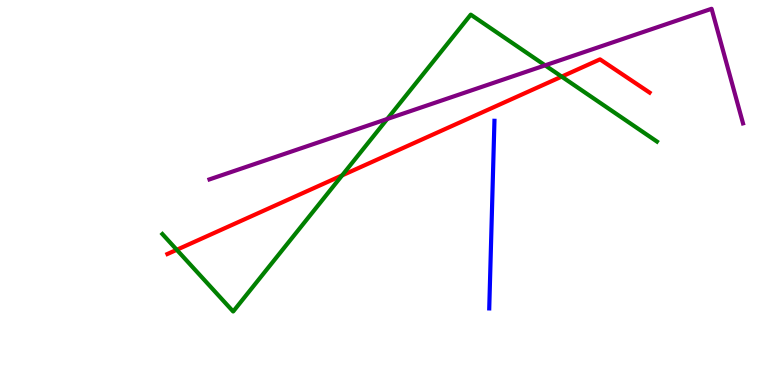[{'lines': ['blue', 'red'], 'intersections': []}, {'lines': ['green', 'red'], 'intersections': [{'x': 2.28, 'y': 3.51}, {'x': 4.41, 'y': 5.44}, {'x': 7.25, 'y': 8.01}]}, {'lines': ['purple', 'red'], 'intersections': []}, {'lines': ['blue', 'green'], 'intersections': []}, {'lines': ['blue', 'purple'], 'intersections': []}, {'lines': ['green', 'purple'], 'intersections': [{'x': 5.0, 'y': 6.91}, {'x': 7.03, 'y': 8.3}]}]